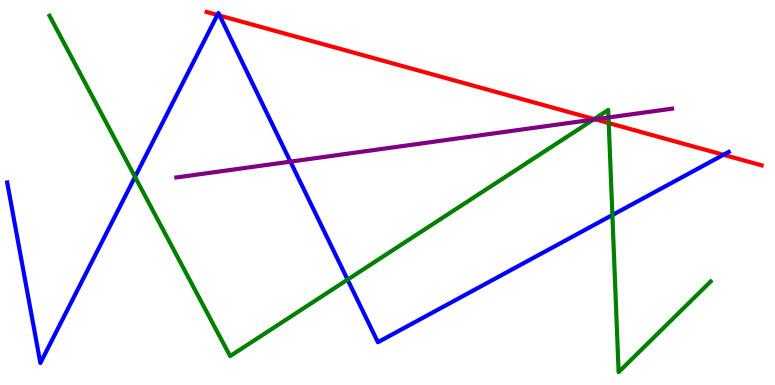[{'lines': ['blue', 'red'], 'intersections': [{'x': 2.81, 'y': 9.61}, {'x': 2.83, 'y': 9.6}, {'x': 9.33, 'y': 5.98}]}, {'lines': ['green', 'red'], 'intersections': [{'x': 7.67, 'y': 6.91}, {'x': 7.85, 'y': 6.8}]}, {'lines': ['purple', 'red'], 'intersections': [{'x': 7.68, 'y': 6.9}]}, {'lines': ['blue', 'green'], 'intersections': [{'x': 1.74, 'y': 5.41}, {'x': 4.48, 'y': 2.74}, {'x': 7.9, 'y': 4.41}]}, {'lines': ['blue', 'purple'], 'intersections': [{'x': 3.75, 'y': 5.8}]}, {'lines': ['green', 'purple'], 'intersections': [{'x': 7.66, 'y': 6.89}, {'x': 7.85, 'y': 6.95}]}]